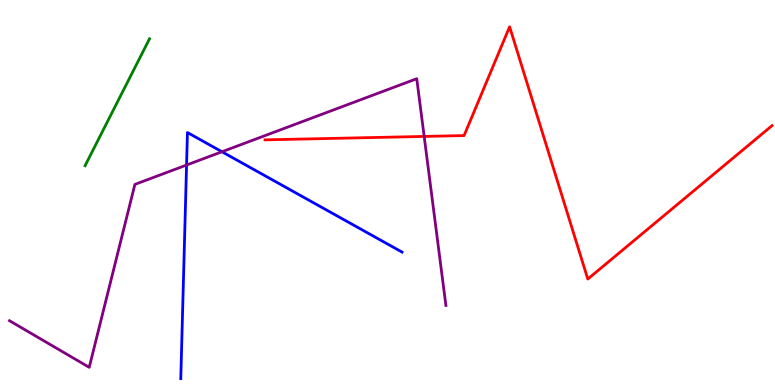[{'lines': ['blue', 'red'], 'intersections': []}, {'lines': ['green', 'red'], 'intersections': []}, {'lines': ['purple', 'red'], 'intersections': [{'x': 5.47, 'y': 6.46}]}, {'lines': ['blue', 'green'], 'intersections': []}, {'lines': ['blue', 'purple'], 'intersections': [{'x': 2.41, 'y': 5.71}, {'x': 2.86, 'y': 6.06}]}, {'lines': ['green', 'purple'], 'intersections': []}]